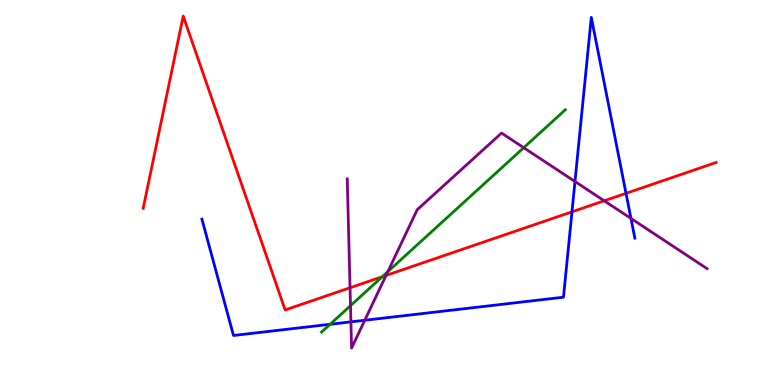[{'lines': ['blue', 'red'], 'intersections': [{'x': 7.38, 'y': 4.5}, {'x': 8.08, 'y': 4.98}]}, {'lines': ['green', 'red'], 'intersections': [{'x': 4.93, 'y': 2.81}]}, {'lines': ['purple', 'red'], 'intersections': [{'x': 4.52, 'y': 2.53}, {'x': 4.98, 'y': 2.85}, {'x': 7.8, 'y': 4.78}]}, {'lines': ['blue', 'green'], 'intersections': [{'x': 4.26, 'y': 1.58}]}, {'lines': ['blue', 'purple'], 'intersections': [{'x': 4.53, 'y': 1.64}, {'x': 4.71, 'y': 1.68}, {'x': 7.42, 'y': 5.29}, {'x': 8.14, 'y': 4.33}]}, {'lines': ['green', 'purple'], 'intersections': [{'x': 4.52, 'y': 2.06}, {'x': 5.0, 'y': 2.94}, {'x': 6.76, 'y': 6.16}]}]